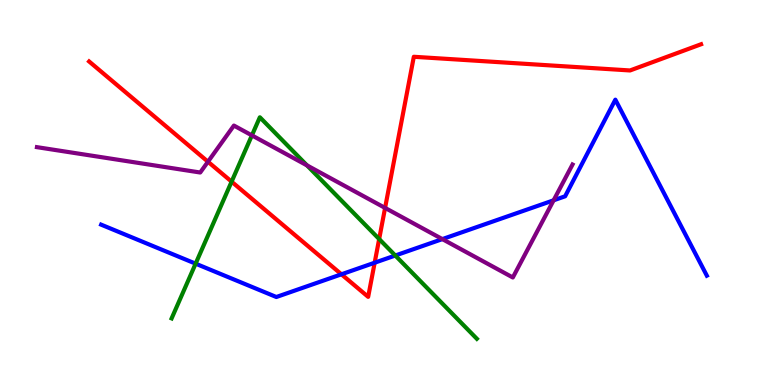[{'lines': ['blue', 'red'], 'intersections': [{'x': 4.41, 'y': 2.88}, {'x': 4.83, 'y': 3.18}]}, {'lines': ['green', 'red'], 'intersections': [{'x': 2.99, 'y': 5.28}, {'x': 4.89, 'y': 3.79}]}, {'lines': ['purple', 'red'], 'intersections': [{'x': 2.68, 'y': 5.8}, {'x': 4.97, 'y': 4.6}]}, {'lines': ['blue', 'green'], 'intersections': [{'x': 2.52, 'y': 3.15}, {'x': 5.1, 'y': 3.36}]}, {'lines': ['blue', 'purple'], 'intersections': [{'x': 5.71, 'y': 3.79}, {'x': 7.14, 'y': 4.8}]}, {'lines': ['green', 'purple'], 'intersections': [{'x': 3.25, 'y': 6.48}, {'x': 3.96, 'y': 5.7}]}]